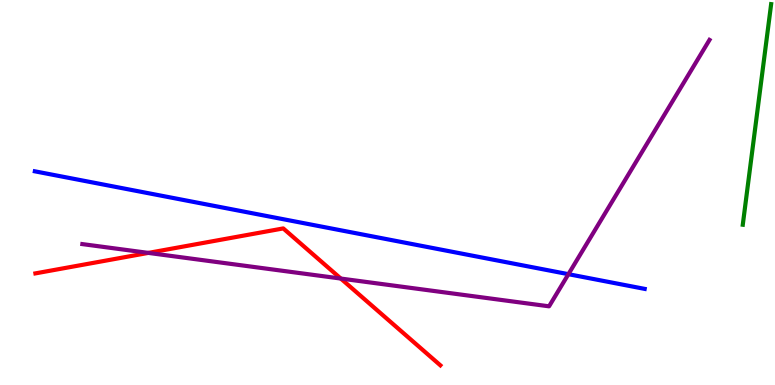[{'lines': ['blue', 'red'], 'intersections': []}, {'lines': ['green', 'red'], 'intersections': []}, {'lines': ['purple', 'red'], 'intersections': [{'x': 1.91, 'y': 3.43}, {'x': 4.4, 'y': 2.76}]}, {'lines': ['blue', 'green'], 'intersections': []}, {'lines': ['blue', 'purple'], 'intersections': [{'x': 7.33, 'y': 2.88}]}, {'lines': ['green', 'purple'], 'intersections': []}]